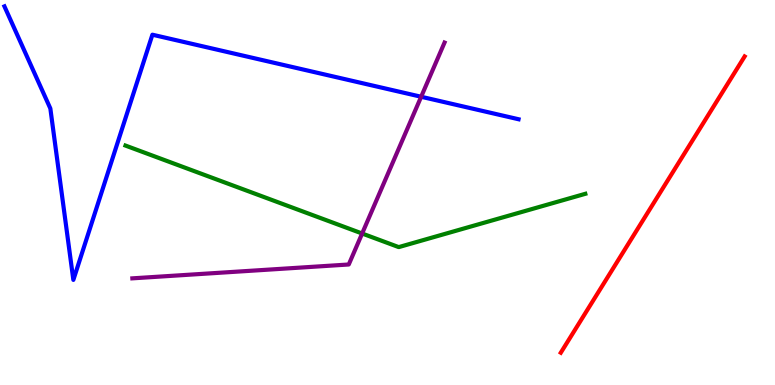[{'lines': ['blue', 'red'], 'intersections': []}, {'lines': ['green', 'red'], 'intersections': []}, {'lines': ['purple', 'red'], 'intersections': []}, {'lines': ['blue', 'green'], 'intersections': []}, {'lines': ['blue', 'purple'], 'intersections': [{'x': 5.43, 'y': 7.49}]}, {'lines': ['green', 'purple'], 'intersections': [{'x': 4.67, 'y': 3.93}]}]